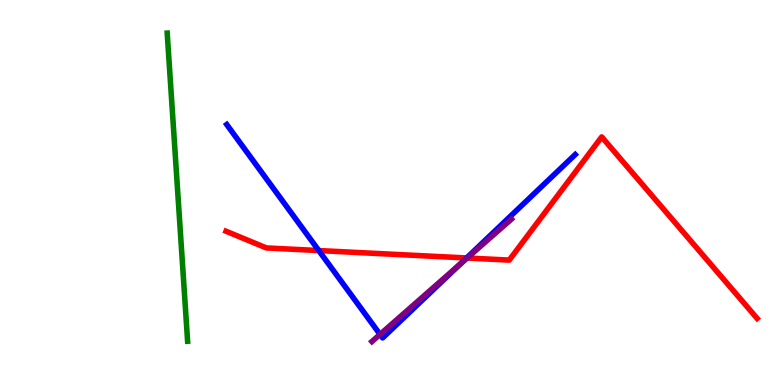[{'lines': ['blue', 'red'], 'intersections': [{'x': 4.11, 'y': 3.49}, {'x': 6.02, 'y': 3.3}]}, {'lines': ['green', 'red'], 'intersections': []}, {'lines': ['purple', 'red'], 'intersections': [{'x': 6.03, 'y': 3.3}]}, {'lines': ['blue', 'green'], 'intersections': []}, {'lines': ['blue', 'purple'], 'intersections': [{'x': 4.9, 'y': 1.31}, {'x': 5.94, 'y': 3.14}]}, {'lines': ['green', 'purple'], 'intersections': []}]